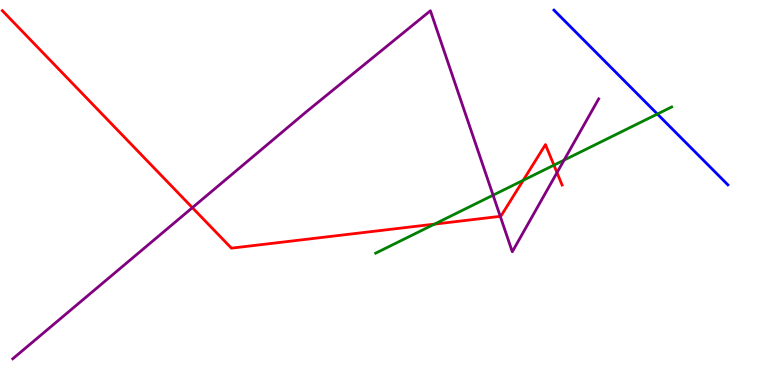[{'lines': ['blue', 'red'], 'intersections': []}, {'lines': ['green', 'red'], 'intersections': [{'x': 5.61, 'y': 4.18}, {'x': 6.75, 'y': 5.32}, {'x': 7.15, 'y': 5.71}]}, {'lines': ['purple', 'red'], 'intersections': [{'x': 2.48, 'y': 4.61}, {'x': 6.45, 'y': 4.38}, {'x': 7.19, 'y': 5.52}]}, {'lines': ['blue', 'green'], 'intersections': [{'x': 8.48, 'y': 7.04}]}, {'lines': ['blue', 'purple'], 'intersections': []}, {'lines': ['green', 'purple'], 'intersections': [{'x': 6.36, 'y': 4.93}, {'x': 7.28, 'y': 5.84}]}]